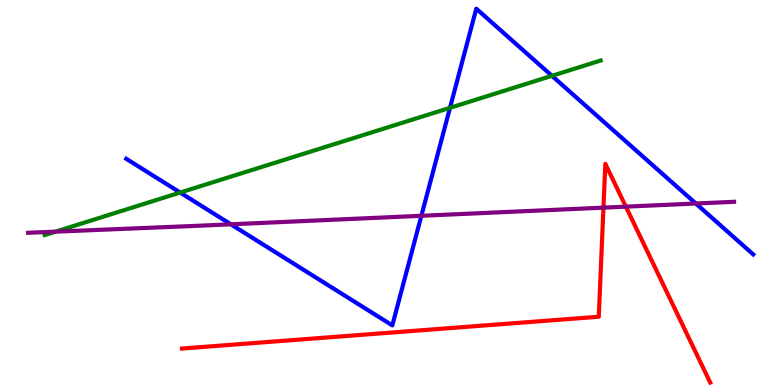[{'lines': ['blue', 'red'], 'intersections': []}, {'lines': ['green', 'red'], 'intersections': []}, {'lines': ['purple', 'red'], 'intersections': [{'x': 7.79, 'y': 4.61}, {'x': 8.08, 'y': 4.63}]}, {'lines': ['blue', 'green'], 'intersections': [{'x': 2.32, 'y': 5.0}, {'x': 5.81, 'y': 7.2}, {'x': 7.12, 'y': 8.03}]}, {'lines': ['blue', 'purple'], 'intersections': [{'x': 2.98, 'y': 4.17}, {'x': 5.44, 'y': 4.4}, {'x': 8.98, 'y': 4.71}]}, {'lines': ['green', 'purple'], 'intersections': [{'x': 0.717, 'y': 3.98}]}]